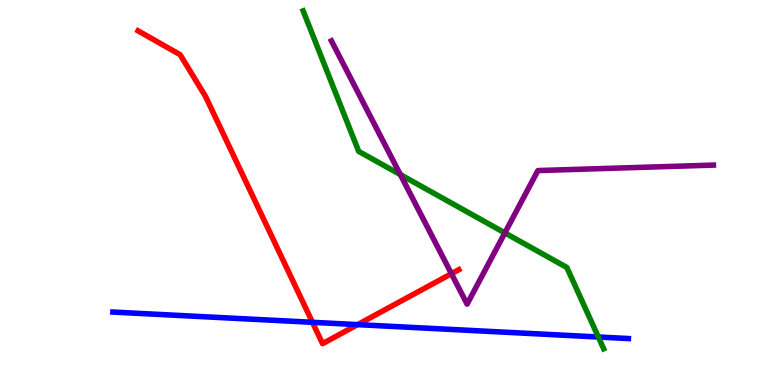[{'lines': ['blue', 'red'], 'intersections': [{'x': 4.03, 'y': 1.63}, {'x': 4.61, 'y': 1.57}]}, {'lines': ['green', 'red'], 'intersections': []}, {'lines': ['purple', 'red'], 'intersections': [{'x': 5.82, 'y': 2.89}]}, {'lines': ['blue', 'green'], 'intersections': [{'x': 7.72, 'y': 1.25}]}, {'lines': ['blue', 'purple'], 'intersections': []}, {'lines': ['green', 'purple'], 'intersections': [{'x': 5.17, 'y': 5.46}, {'x': 6.51, 'y': 3.95}]}]